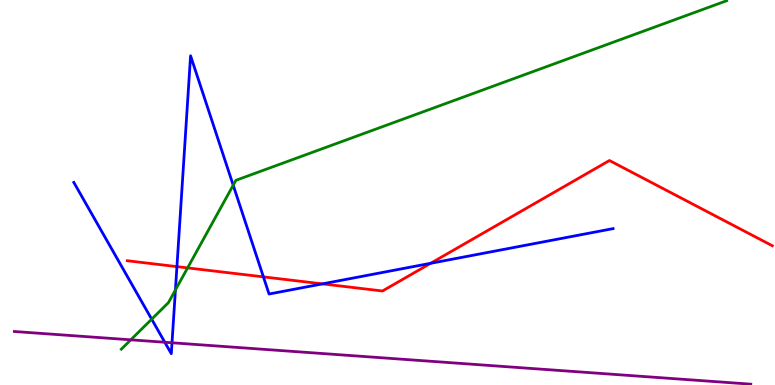[{'lines': ['blue', 'red'], 'intersections': [{'x': 2.28, 'y': 3.07}, {'x': 3.4, 'y': 2.81}, {'x': 4.16, 'y': 2.63}, {'x': 5.56, 'y': 3.16}]}, {'lines': ['green', 'red'], 'intersections': [{'x': 2.42, 'y': 3.04}]}, {'lines': ['purple', 'red'], 'intersections': []}, {'lines': ['blue', 'green'], 'intersections': [{'x': 1.96, 'y': 1.71}, {'x': 2.26, 'y': 2.47}, {'x': 3.01, 'y': 5.19}]}, {'lines': ['blue', 'purple'], 'intersections': [{'x': 2.13, 'y': 1.11}, {'x': 2.22, 'y': 1.1}]}, {'lines': ['green', 'purple'], 'intersections': [{'x': 1.69, 'y': 1.17}]}]